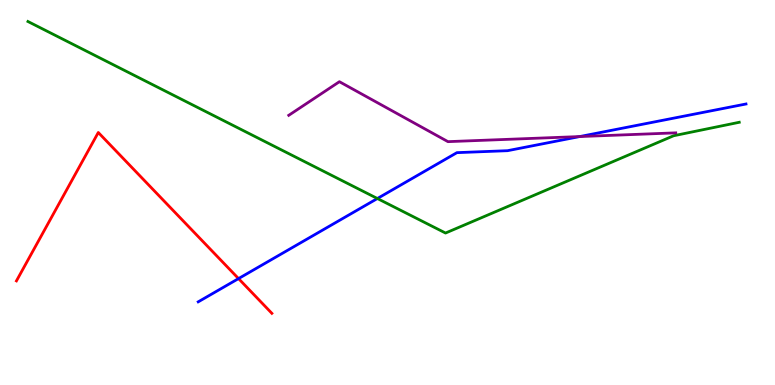[{'lines': ['blue', 'red'], 'intersections': [{'x': 3.08, 'y': 2.76}]}, {'lines': ['green', 'red'], 'intersections': []}, {'lines': ['purple', 'red'], 'intersections': []}, {'lines': ['blue', 'green'], 'intersections': [{'x': 4.87, 'y': 4.84}]}, {'lines': ['blue', 'purple'], 'intersections': [{'x': 7.48, 'y': 6.45}]}, {'lines': ['green', 'purple'], 'intersections': []}]